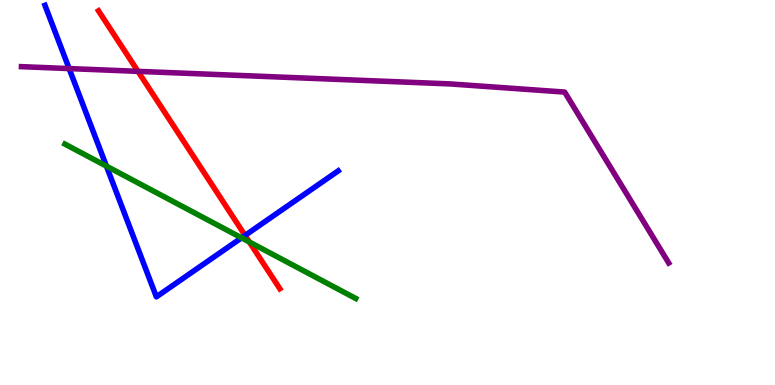[{'lines': ['blue', 'red'], 'intersections': [{'x': 3.16, 'y': 3.89}]}, {'lines': ['green', 'red'], 'intersections': [{'x': 3.22, 'y': 3.71}]}, {'lines': ['purple', 'red'], 'intersections': [{'x': 1.78, 'y': 8.15}]}, {'lines': ['blue', 'green'], 'intersections': [{'x': 1.37, 'y': 5.68}, {'x': 3.12, 'y': 3.82}]}, {'lines': ['blue', 'purple'], 'intersections': [{'x': 0.892, 'y': 8.22}]}, {'lines': ['green', 'purple'], 'intersections': []}]